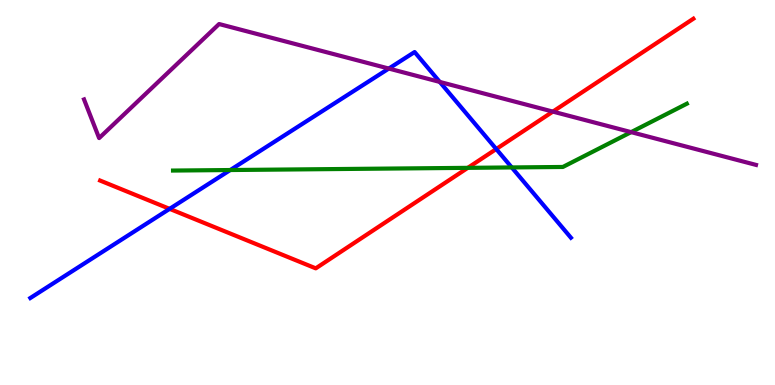[{'lines': ['blue', 'red'], 'intersections': [{'x': 2.19, 'y': 4.58}, {'x': 6.4, 'y': 6.13}]}, {'lines': ['green', 'red'], 'intersections': [{'x': 6.04, 'y': 5.64}]}, {'lines': ['purple', 'red'], 'intersections': [{'x': 7.13, 'y': 7.1}]}, {'lines': ['blue', 'green'], 'intersections': [{'x': 2.97, 'y': 5.58}, {'x': 6.6, 'y': 5.65}]}, {'lines': ['blue', 'purple'], 'intersections': [{'x': 5.02, 'y': 8.22}, {'x': 5.67, 'y': 7.87}]}, {'lines': ['green', 'purple'], 'intersections': [{'x': 8.14, 'y': 6.57}]}]